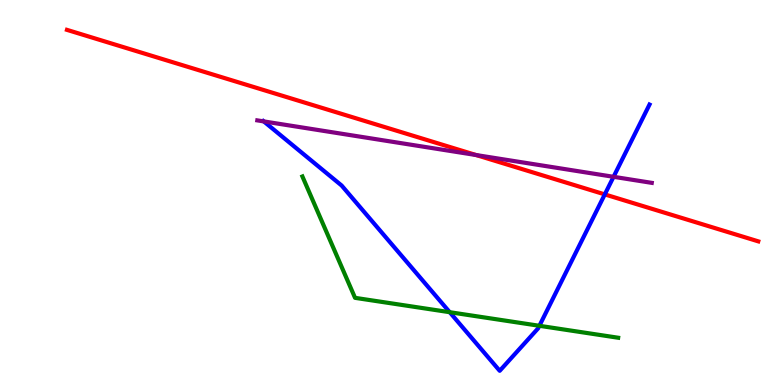[{'lines': ['blue', 'red'], 'intersections': [{'x': 7.8, 'y': 4.95}]}, {'lines': ['green', 'red'], 'intersections': []}, {'lines': ['purple', 'red'], 'intersections': [{'x': 6.14, 'y': 5.97}]}, {'lines': ['blue', 'green'], 'intersections': [{'x': 5.8, 'y': 1.89}, {'x': 6.96, 'y': 1.54}]}, {'lines': ['blue', 'purple'], 'intersections': [{'x': 3.4, 'y': 6.85}, {'x': 7.92, 'y': 5.41}]}, {'lines': ['green', 'purple'], 'intersections': []}]